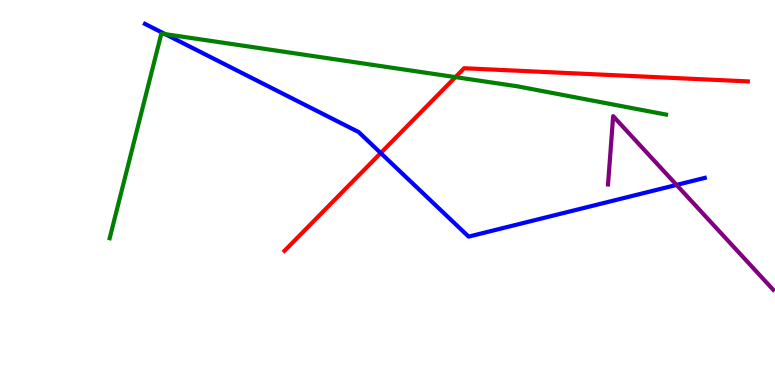[{'lines': ['blue', 'red'], 'intersections': [{'x': 4.91, 'y': 6.03}]}, {'lines': ['green', 'red'], 'intersections': [{'x': 5.88, 'y': 8.0}]}, {'lines': ['purple', 'red'], 'intersections': []}, {'lines': ['blue', 'green'], 'intersections': [{'x': 2.13, 'y': 9.11}]}, {'lines': ['blue', 'purple'], 'intersections': [{'x': 8.73, 'y': 5.2}]}, {'lines': ['green', 'purple'], 'intersections': []}]